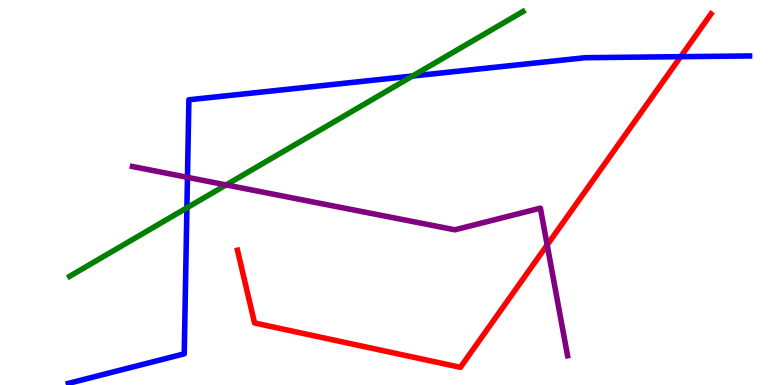[{'lines': ['blue', 'red'], 'intersections': [{'x': 8.78, 'y': 8.53}]}, {'lines': ['green', 'red'], 'intersections': []}, {'lines': ['purple', 'red'], 'intersections': [{'x': 7.06, 'y': 3.64}]}, {'lines': ['blue', 'green'], 'intersections': [{'x': 2.41, 'y': 4.6}, {'x': 5.32, 'y': 8.03}]}, {'lines': ['blue', 'purple'], 'intersections': [{'x': 2.42, 'y': 5.39}]}, {'lines': ['green', 'purple'], 'intersections': [{'x': 2.92, 'y': 5.2}]}]